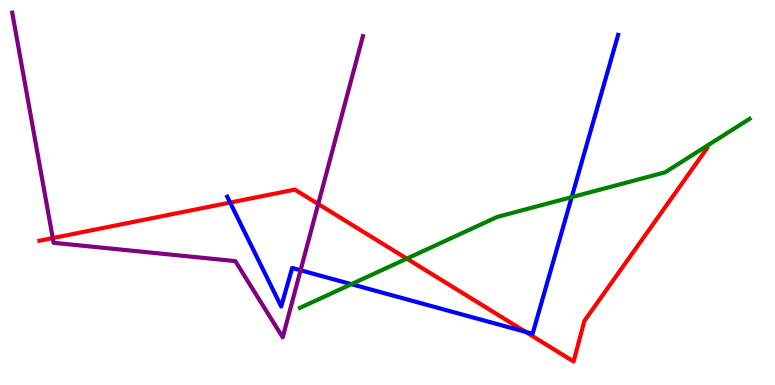[{'lines': ['blue', 'red'], 'intersections': [{'x': 2.97, 'y': 4.74}, {'x': 6.78, 'y': 1.38}]}, {'lines': ['green', 'red'], 'intersections': [{'x': 5.25, 'y': 3.28}]}, {'lines': ['purple', 'red'], 'intersections': [{'x': 0.681, 'y': 3.82}, {'x': 4.11, 'y': 4.7}]}, {'lines': ['blue', 'green'], 'intersections': [{'x': 4.53, 'y': 2.62}, {'x': 7.38, 'y': 4.88}]}, {'lines': ['blue', 'purple'], 'intersections': [{'x': 3.88, 'y': 2.98}]}, {'lines': ['green', 'purple'], 'intersections': []}]